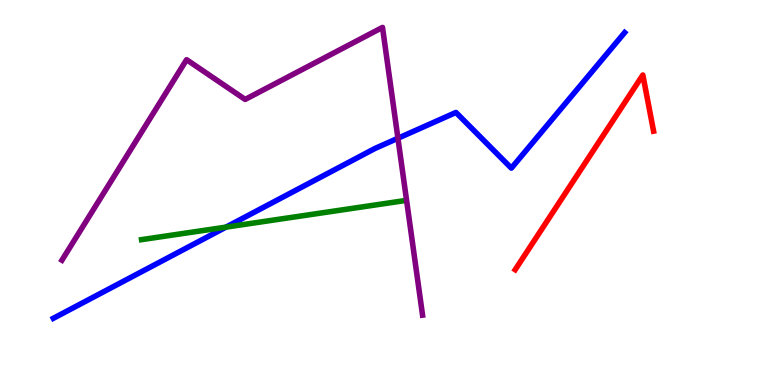[{'lines': ['blue', 'red'], 'intersections': []}, {'lines': ['green', 'red'], 'intersections': []}, {'lines': ['purple', 'red'], 'intersections': []}, {'lines': ['blue', 'green'], 'intersections': [{'x': 2.92, 'y': 4.1}]}, {'lines': ['blue', 'purple'], 'intersections': [{'x': 5.13, 'y': 6.41}]}, {'lines': ['green', 'purple'], 'intersections': []}]